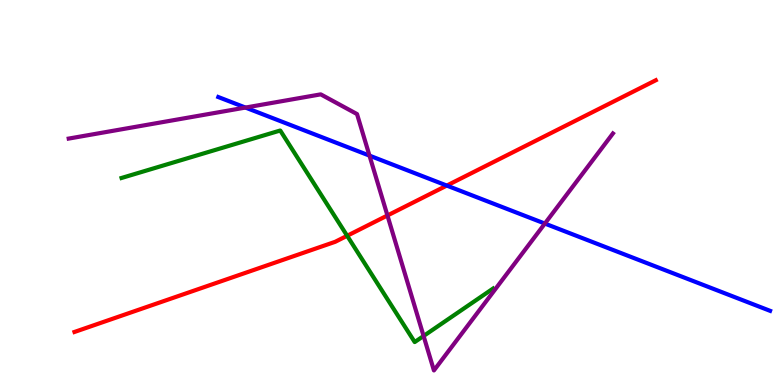[{'lines': ['blue', 'red'], 'intersections': [{'x': 5.77, 'y': 5.18}]}, {'lines': ['green', 'red'], 'intersections': [{'x': 4.48, 'y': 3.88}]}, {'lines': ['purple', 'red'], 'intersections': [{'x': 5.0, 'y': 4.4}]}, {'lines': ['blue', 'green'], 'intersections': []}, {'lines': ['blue', 'purple'], 'intersections': [{'x': 3.17, 'y': 7.21}, {'x': 4.77, 'y': 5.96}, {'x': 7.03, 'y': 4.19}]}, {'lines': ['green', 'purple'], 'intersections': [{'x': 5.47, 'y': 1.27}]}]